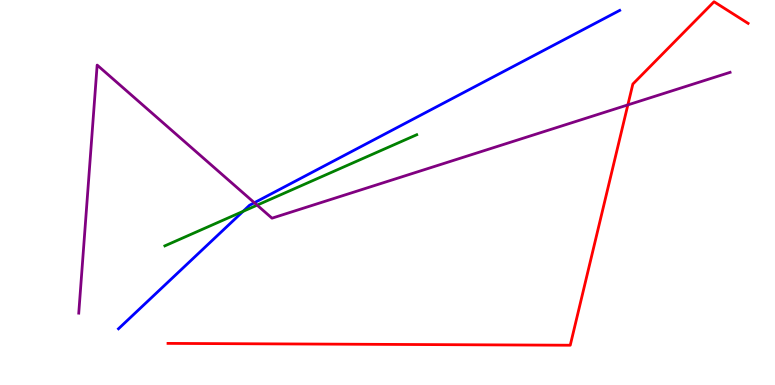[{'lines': ['blue', 'red'], 'intersections': []}, {'lines': ['green', 'red'], 'intersections': []}, {'lines': ['purple', 'red'], 'intersections': [{'x': 8.1, 'y': 7.28}]}, {'lines': ['blue', 'green'], 'intersections': [{'x': 3.14, 'y': 4.51}]}, {'lines': ['blue', 'purple'], 'intersections': [{'x': 3.28, 'y': 4.73}]}, {'lines': ['green', 'purple'], 'intersections': [{'x': 3.32, 'y': 4.67}]}]